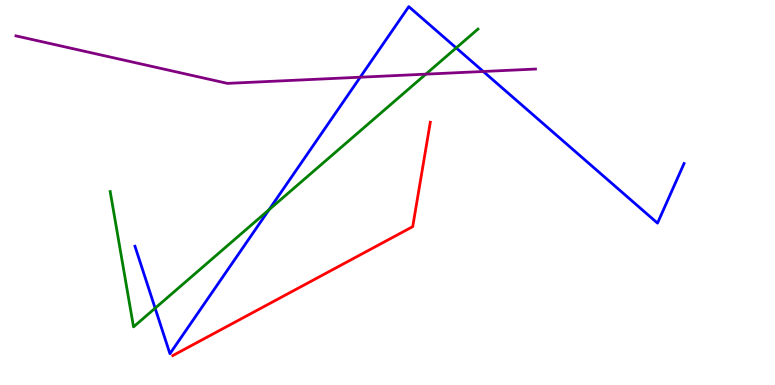[{'lines': ['blue', 'red'], 'intersections': []}, {'lines': ['green', 'red'], 'intersections': []}, {'lines': ['purple', 'red'], 'intersections': []}, {'lines': ['blue', 'green'], 'intersections': [{'x': 2.0, 'y': 1.99}, {'x': 3.47, 'y': 4.55}, {'x': 5.89, 'y': 8.76}]}, {'lines': ['blue', 'purple'], 'intersections': [{'x': 4.65, 'y': 7.99}, {'x': 6.24, 'y': 8.14}]}, {'lines': ['green', 'purple'], 'intersections': [{'x': 5.49, 'y': 8.07}]}]